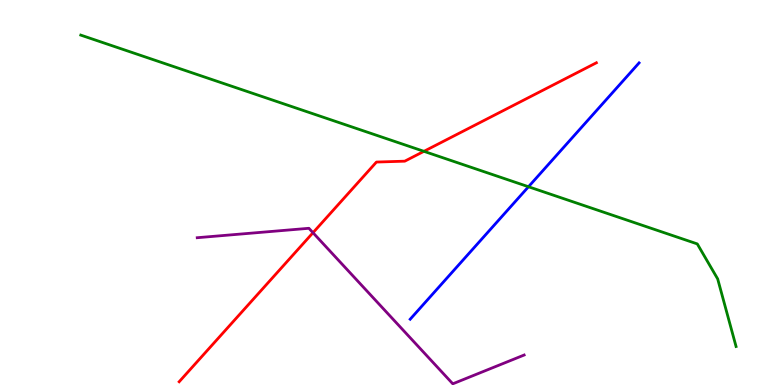[{'lines': ['blue', 'red'], 'intersections': []}, {'lines': ['green', 'red'], 'intersections': [{'x': 5.47, 'y': 6.07}]}, {'lines': ['purple', 'red'], 'intersections': [{'x': 4.04, 'y': 3.96}]}, {'lines': ['blue', 'green'], 'intersections': [{'x': 6.82, 'y': 5.15}]}, {'lines': ['blue', 'purple'], 'intersections': []}, {'lines': ['green', 'purple'], 'intersections': []}]